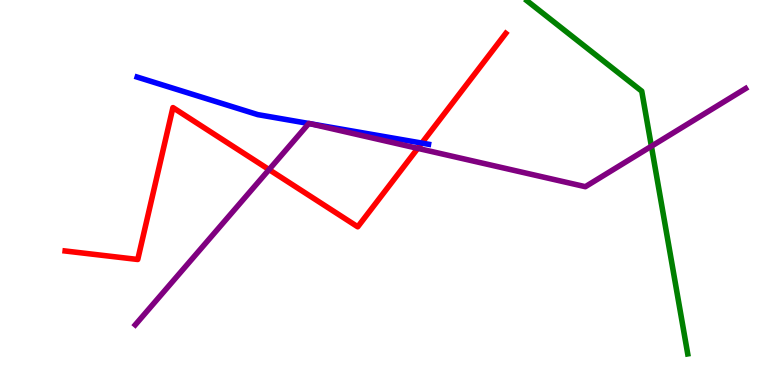[{'lines': ['blue', 'red'], 'intersections': [{'x': 5.44, 'y': 6.28}]}, {'lines': ['green', 'red'], 'intersections': []}, {'lines': ['purple', 'red'], 'intersections': [{'x': 3.47, 'y': 5.59}, {'x': 5.39, 'y': 6.15}]}, {'lines': ['blue', 'green'], 'intersections': []}, {'lines': ['blue', 'purple'], 'intersections': [{'x': 3.98, 'y': 6.79}, {'x': 4.0, 'y': 6.79}]}, {'lines': ['green', 'purple'], 'intersections': [{'x': 8.41, 'y': 6.2}]}]